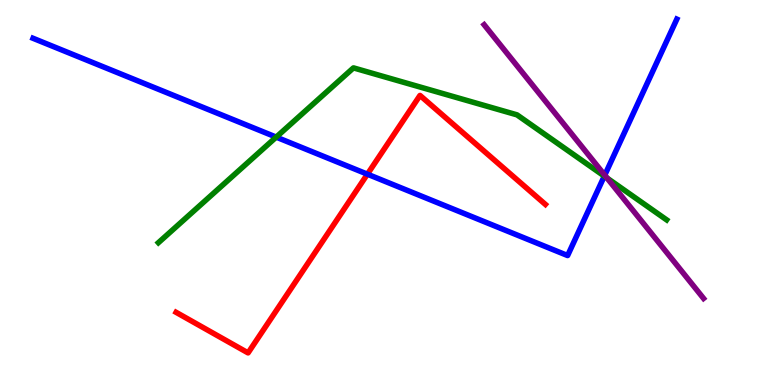[{'lines': ['blue', 'red'], 'intersections': [{'x': 4.74, 'y': 5.48}]}, {'lines': ['green', 'red'], 'intersections': []}, {'lines': ['purple', 'red'], 'intersections': []}, {'lines': ['blue', 'green'], 'intersections': [{'x': 3.56, 'y': 6.44}, {'x': 7.8, 'y': 5.43}]}, {'lines': ['blue', 'purple'], 'intersections': [{'x': 7.8, 'y': 5.45}]}, {'lines': ['green', 'purple'], 'intersections': [{'x': 7.83, 'y': 5.38}]}]